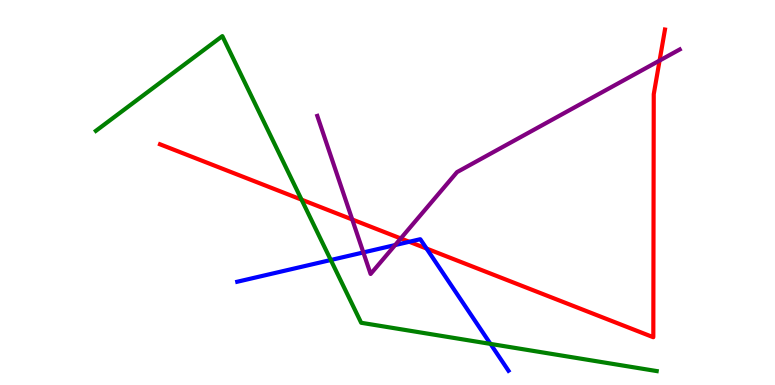[{'lines': ['blue', 'red'], 'intersections': [{'x': 5.28, 'y': 3.72}, {'x': 5.5, 'y': 3.54}]}, {'lines': ['green', 'red'], 'intersections': [{'x': 3.89, 'y': 4.81}]}, {'lines': ['purple', 'red'], 'intersections': [{'x': 4.54, 'y': 4.3}, {'x': 5.17, 'y': 3.81}, {'x': 8.51, 'y': 8.43}]}, {'lines': ['blue', 'green'], 'intersections': [{'x': 4.27, 'y': 3.25}, {'x': 6.33, 'y': 1.07}]}, {'lines': ['blue', 'purple'], 'intersections': [{'x': 4.69, 'y': 3.44}, {'x': 5.1, 'y': 3.63}]}, {'lines': ['green', 'purple'], 'intersections': []}]